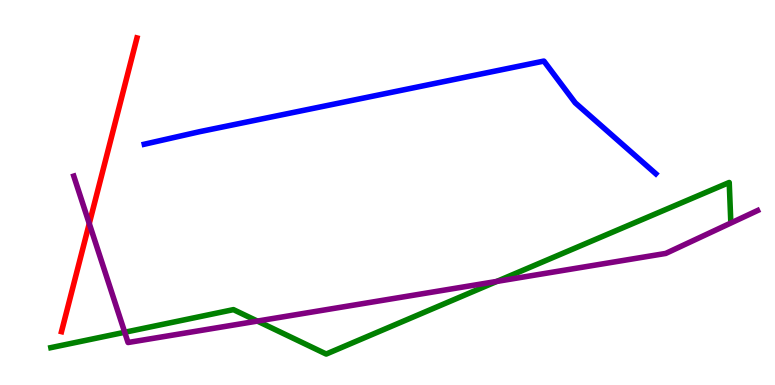[{'lines': ['blue', 'red'], 'intersections': []}, {'lines': ['green', 'red'], 'intersections': []}, {'lines': ['purple', 'red'], 'intersections': [{'x': 1.15, 'y': 4.19}]}, {'lines': ['blue', 'green'], 'intersections': []}, {'lines': ['blue', 'purple'], 'intersections': []}, {'lines': ['green', 'purple'], 'intersections': [{'x': 1.61, 'y': 1.37}, {'x': 3.32, 'y': 1.66}, {'x': 6.41, 'y': 2.69}]}]